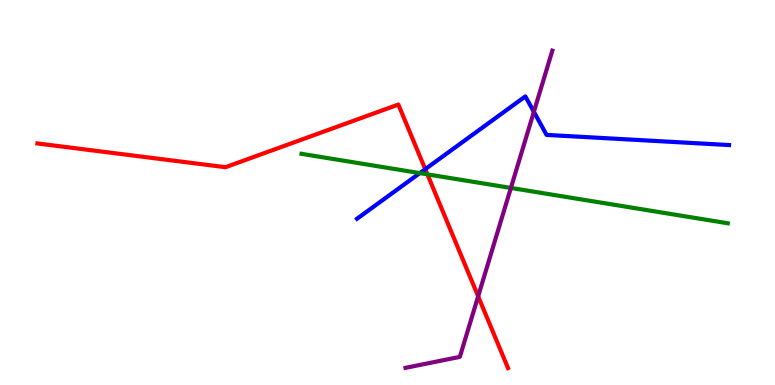[{'lines': ['blue', 'red'], 'intersections': [{'x': 5.49, 'y': 5.61}]}, {'lines': ['green', 'red'], 'intersections': [{'x': 5.51, 'y': 5.47}]}, {'lines': ['purple', 'red'], 'intersections': [{'x': 6.17, 'y': 2.3}]}, {'lines': ['blue', 'green'], 'intersections': [{'x': 5.42, 'y': 5.5}]}, {'lines': ['blue', 'purple'], 'intersections': [{'x': 6.89, 'y': 7.1}]}, {'lines': ['green', 'purple'], 'intersections': [{'x': 6.59, 'y': 5.12}]}]